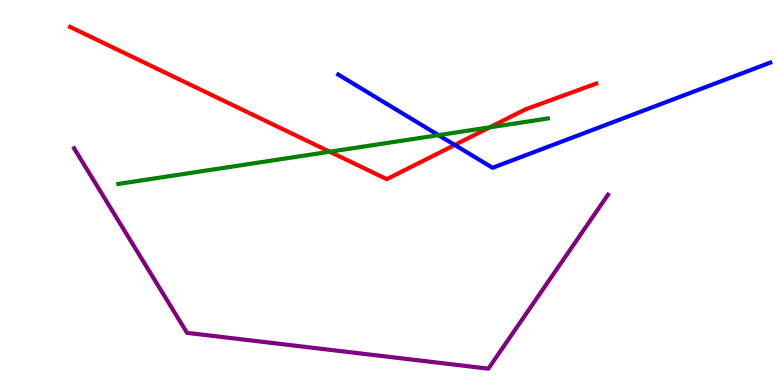[{'lines': ['blue', 'red'], 'intersections': [{'x': 5.87, 'y': 6.23}]}, {'lines': ['green', 'red'], 'intersections': [{'x': 4.25, 'y': 6.06}, {'x': 6.32, 'y': 6.69}]}, {'lines': ['purple', 'red'], 'intersections': []}, {'lines': ['blue', 'green'], 'intersections': [{'x': 5.66, 'y': 6.49}]}, {'lines': ['blue', 'purple'], 'intersections': []}, {'lines': ['green', 'purple'], 'intersections': []}]